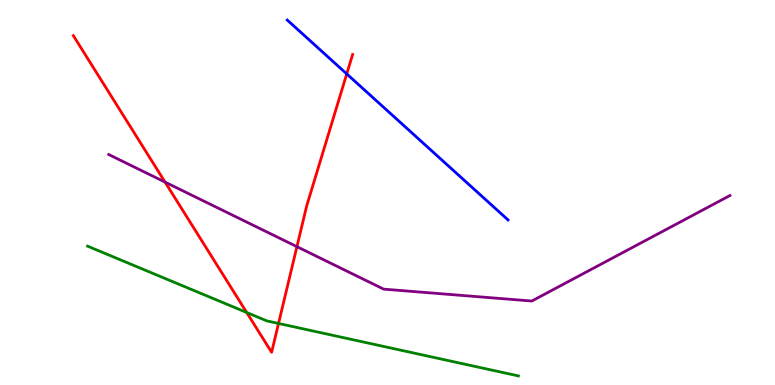[{'lines': ['blue', 'red'], 'intersections': [{'x': 4.47, 'y': 8.08}]}, {'lines': ['green', 'red'], 'intersections': [{'x': 3.18, 'y': 1.88}, {'x': 3.59, 'y': 1.6}]}, {'lines': ['purple', 'red'], 'intersections': [{'x': 2.13, 'y': 5.27}, {'x': 3.83, 'y': 3.59}]}, {'lines': ['blue', 'green'], 'intersections': []}, {'lines': ['blue', 'purple'], 'intersections': []}, {'lines': ['green', 'purple'], 'intersections': []}]